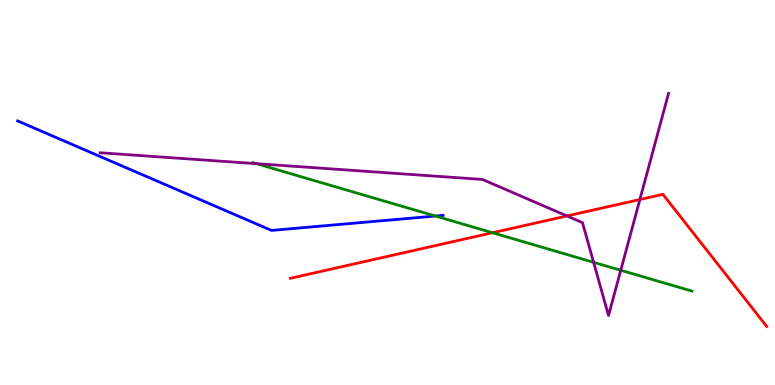[{'lines': ['blue', 'red'], 'intersections': []}, {'lines': ['green', 'red'], 'intersections': [{'x': 6.35, 'y': 3.95}]}, {'lines': ['purple', 'red'], 'intersections': [{'x': 7.32, 'y': 4.39}, {'x': 8.26, 'y': 4.82}]}, {'lines': ['blue', 'green'], 'intersections': [{'x': 5.62, 'y': 4.39}]}, {'lines': ['blue', 'purple'], 'intersections': []}, {'lines': ['green', 'purple'], 'intersections': [{'x': 3.31, 'y': 5.75}, {'x': 7.66, 'y': 3.19}, {'x': 8.01, 'y': 2.98}]}]